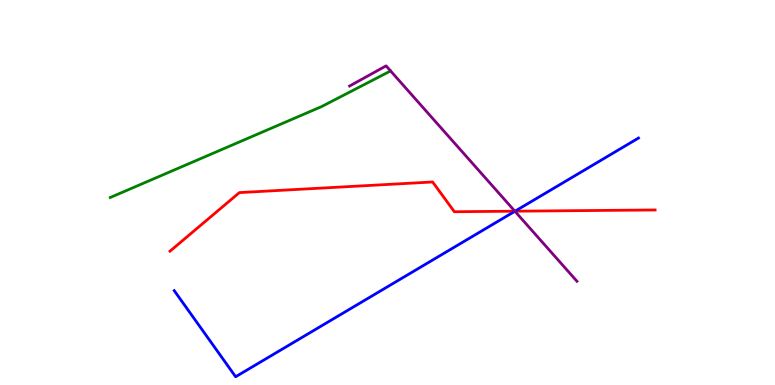[{'lines': ['blue', 'red'], 'intersections': [{'x': 6.65, 'y': 4.51}]}, {'lines': ['green', 'red'], 'intersections': []}, {'lines': ['purple', 'red'], 'intersections': [{'x': 6.64, 'y': 4.51}]}, {'lines': ['blue', 'green'], 'intersections': []}, {'lines': ['blue', 'purple'], 'intersections': [{'x': 6.64, 'y': 4.51}]}, {'lines': ['green', 'purple'], 'intersections': []}]